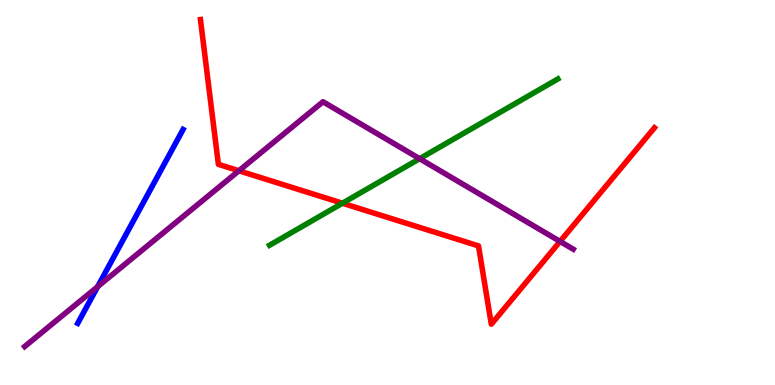[{'lines': ['blue', 'red'], 'intersections': []}, {'lines': ['green', 'red'], 'intersections': [{'x': 4.42, 'y': 4.72}]}, {'lines': ['purple', 'red'], 'intersections': [{'x': 3.08, 'y': 5.56}, {'x': 7.23, 'y': 3.73}]}, {'lines': ['blue', 'green'], 'intersections': []}, {'lines': ['blue', 'purple'], 'intersections': [{'x': 1.26, 'y': 2.55}]}, {'lines': ['green', 'purple'], 'intersections': [{'x': 5.41, 'y': 5.88}]}]